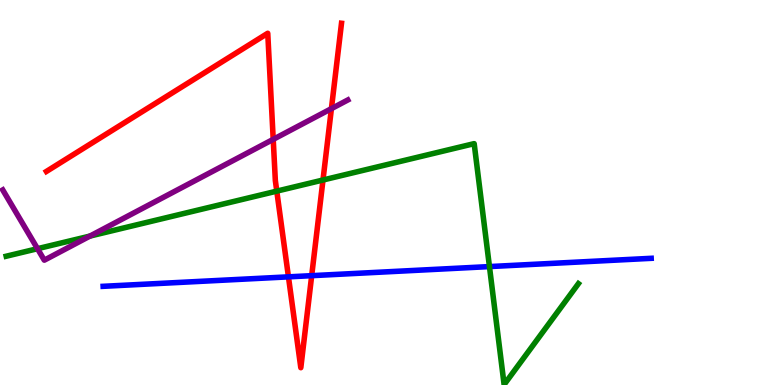[{'lines': ['blue', 'red'], 'intersections': [{'x': 3.72, 'y': 2.81}, {'x': 4.02, 'y': 2.84}]}, {'lines': ['green', 'red'], 'intersections': [{'x': 3.57, 'y': 5.04}, {'x': 4.17, 'y': 5.32}]}, {'lines': ['purple', 'red'], 'intersections': [{'x': 3.53, 'y': 6.38}, {'x': 4.28, 'y': 7.18}]}, {'lines': ['blue', 'green'], 'intersections': [{'x': 6.32, 'y': 3.08}]}, {'lines': ['blue', 'purple'], 'intersections': []}, {'lines': ['green', 'purple'], 'intersections': [{'x': 0.484, 'y': 3.54}, {'x': 1.16, 'y': 3.87}]}]